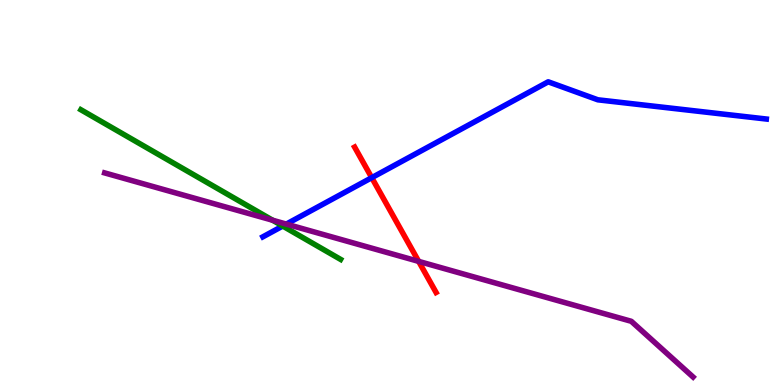[{'lines': ['blue', 'red'], 'intersections': [{'x': 4.8, 'y': 5.39}]}, {'lines': ['green', 'red'], 'intersections': []}, {'lines': ['purple', 'red'], 'intersections': [{'x': 5.4, 'y': 3.21}]}, {'lines': ['blue', 'green'], 'intersections': [{'x': 3.65, 'y': 4.13}]}, {'lines': ['blue', 'purple'], 'intersections': [{'x': 3.69, 'y': 4.18}]}, {'lines': ['green', 'purple'], 'intersections': [{'x': 3.52, 'y': 4.28}]}]